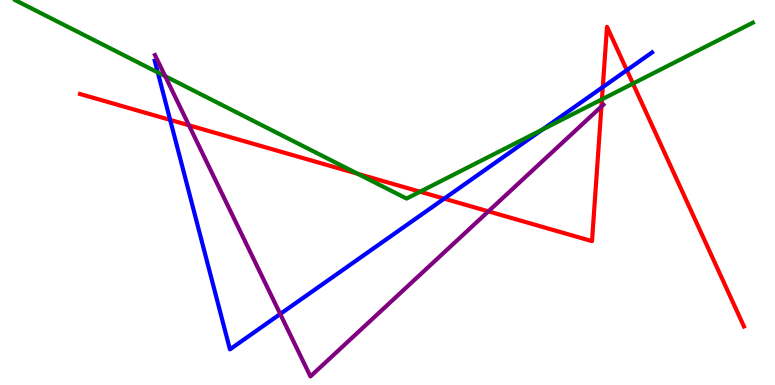[{'lines': ['blue', 'red'], 'intersections': [{'x': 2.2, 'y': 6.89}, {'x': 5.73, 'y': 4.84}, {'x': 7.78, 'y': 7.74}, {'x': 8.09, 'y': 8.18}]}, {'lines': ['green', 'red'], 'intersections': [{'x': 4.62, 'y': 5.49}, {'x': 5.42, 'y': 5.02}, {'x': 7.77, 'y': 7.42}, {'x': 8.17, 'y': 7.83}]}, {'lines': ['purple', 'red'], 'intersections': [{'x': 2.44, 'y': 6.75}, {'x': 6.3, 'y': 4.51}, {'x': 7.76, 'y': 7.23}]}, {'lines': ['blue', 'green'], 'intersections': [{'x': 2.04, 'y': 8.12}, {'x': 7.0, 'y': 6.64}]}, {'lines': ['blue', 'purple'], 'intersections': [{'x': 3.62, 'y': 1.84}]}, {'lines': ['green', 'purple'], 'intersections': [{'x': 2.13, 'y': 8.02}]}]